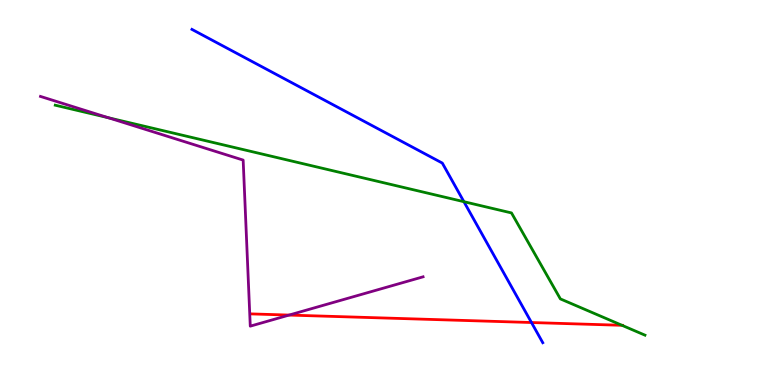[{'lines': ['blue', 'red'], 'intersections': [{'x': 6.86, 'y': 1.62}]}, {'lines': ['green', 'red'], 'intersections': [{'x': 8.03, 'y': 1.55}]}, {'lines': ['purple', 'red'], 'intersections': [{'x': 3.73, 'y': 1.82}]}, {'lines': ['blue', 'green'], 'intersections': [{'x': 5.99, 'y': 4.76}]}, {'lines': ['blue', 'purple'], 'intersections': []}, {'lines': ['green', 'purple'], 'intersections': [{'x': 1.4, 'y': 6.94}]}]